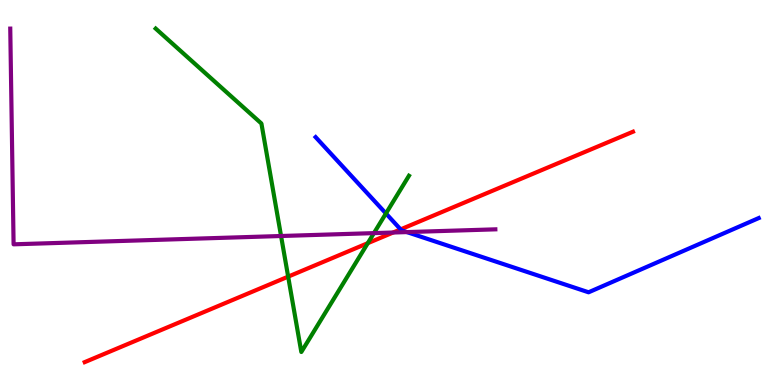[{'lines': ['blue', 'red'], 'intersections': [{'x': 5.17, 'y': 4.04}]}, {'lines': ['green', 'red'], 'intersections': [{'x': 3.72, 'y': 2.81}, {'x': 4.75, 'y': 3.68}]}, {'lines': ['purple', 'red'], 'intersections': [{'x': 5.07, 'y': 3.96}]}, {'lines': ['blue', 'green'], 'intersections': [{'x': 4.98, 'y': 4.46}]}, {'lines': ['blue', 'purple'], 'intersections': [{'x': 5.25, 'y': 3.97}]}, {'lines': ['green', 'purple'], 'intersections': [{'x': 3.63, 'y': 3.87}, {'x': 4.82, 'y': 3.95}]}]